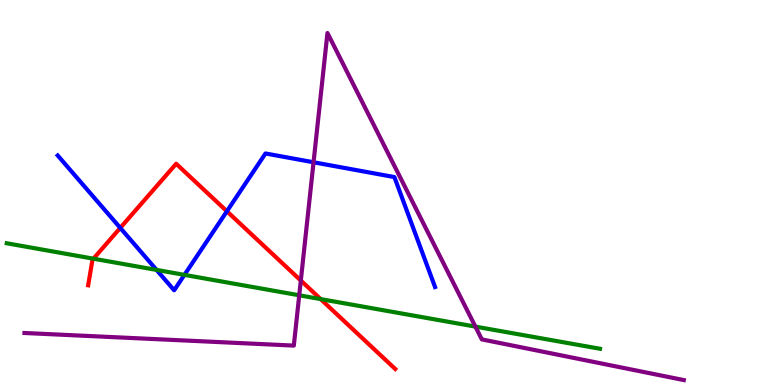[{'lines': ['blue', 'red'], 'intersections': [{'x': 1.55, 'y': 4.08}, {'x': 2.93, 'y': 4.51}]}, {'lines': ['green', 'red'], 'intersections': [{'x': 1.21, 'y': 3.28}, {'x': 4.14, 'y': 2.23}]}, {'lines': ['purple', 'red'], 'intersections': [{'x': 3.88, 'y': 2.71}]}, {'lines': ['blue', 'green'], 'intersections': [{'x': 2.02, 'y': 2.99}, {'x': 2.38, 'y': 2.86}]}, {'lines': ['blue', 'purple'], 'intersections': [{'x': 4.05, 'y': 5.79}]}, {'lines': ['green', 'purple'], 'intersections': [{'x': 3.86, 'y': 2.33}, {'x': 6.13, 'y': 1.52}]}]